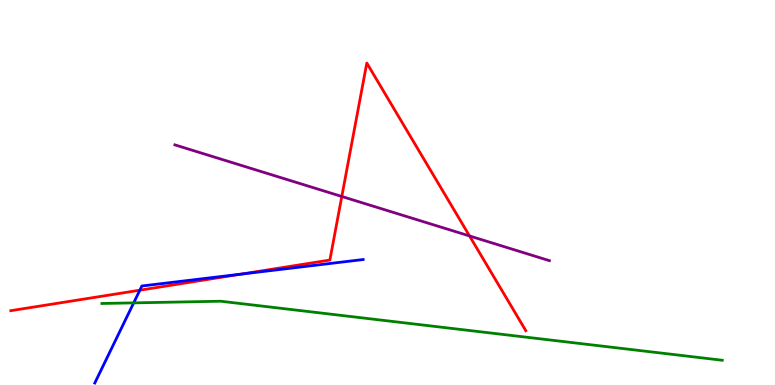[{'lines': ['blue', 'red'], 'intersections': [{'x': 1.8, 'y': 2.46}, {'x': 3.11, 'y': 2.88}]}, {'lines': ['green', 'red'], 'intersections': []}, {'lines': ['purple', 'red'], 'intersections': [{'x': 4.41, 'y': 4.9}, {'x': 6.06, 'y': 3.87}]}, {'lines': ['blue', 'green'], 'intersections': [{'x': 1.72, 'y': 2.13}]}, {'lines': ['blue', 'purple'], 'intersections': []}, {'lines': ['green', 'purple'], 'intersections': []}]